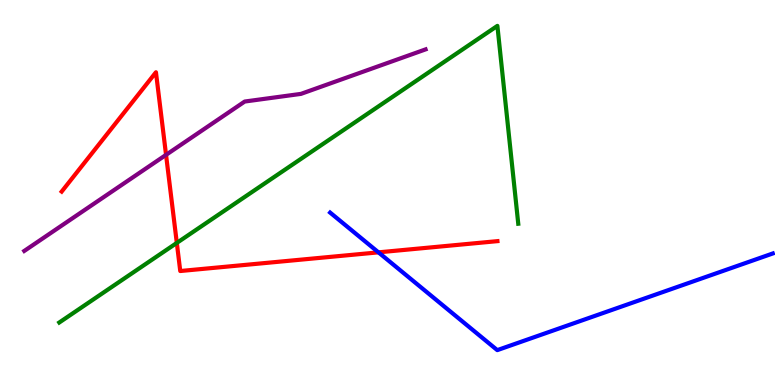[{'lines': ['blue', 'red'], 'intersections': [{'x': 4.88, 'y': 3.45}]}, {'lines': ['green', 'red'], 'intersections': [{'x': 2.28, 'y': 3.69}]}, {'lines': ['purple', 'red'], 'intersections': [{'x': 2.14, 'y': 5.98}]}, {'lines': ['blue', 'green'], 'intersections': []}, {'lines': ['blue', 'purple'], 'intersections': []}, {'lines': ['green', 'purple'], 'intersections': []}]